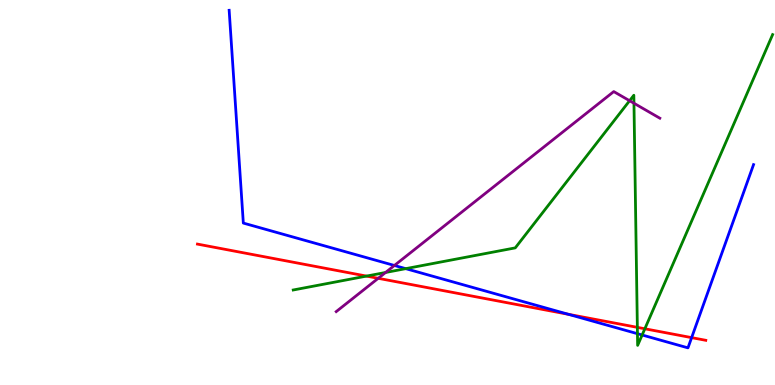[{'lines': ['blue', 'red'], 'intersections': [{'x': 7.33, 'y': 1.84}, {'x': 8.92, 'y': 1.23}]}, {'lines': ['green', 'red'], 'intersections': [{'x': 4.73, 'y': 2.83}, {'x': 8.22, 'y': 1.5}, {'x': 8.32, 'y': 1.46}]}, {'lines': ['purple', 'red'], 'intersections': [{'x': 4.88, 'y': 2.77}]}, {'lines': ['blue', 'green'], 'intersections': [{'x': 5.24, 'y': 3.02}, {'x': 8.23, 'y': 1.33}, {'x': 8.29, 'y': 1.3}]}, {'lines': ['blue', 'purple'], 'intersections': [{'x': 5.09, 'y': 3.1}]}, {'lines': ['green', 'purple'], 'intersections': [{'x': 4.98, 'y': 2.92}, {'x': 8.12, 'y': 7.38}, {'x': 8.18, 'y': 7.32}]}]